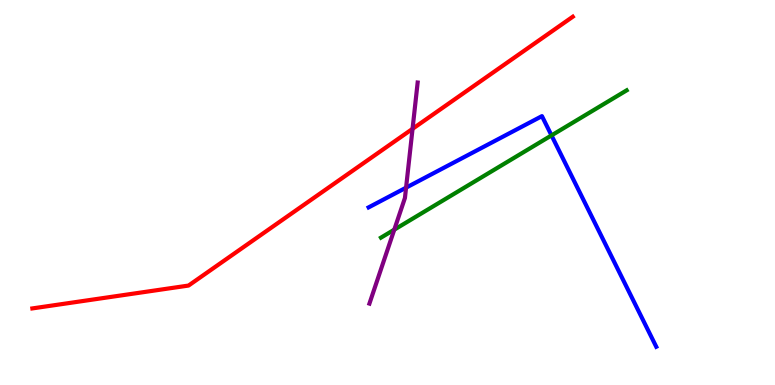[{'lines': ['blue', 'red'], 'intersections': []}, {'lines': ['green', 'red'], 'intersections': []}, {'lines': ['purple', 'red'], 'intersections': [{'x': 5.32, 'y': 6.65}]}, {'lines': ['blue', 'green'], 'intersections': [{'x': 7.12, 'y': 6.48}]}, {'lines': ['blue', 'purple'], 'intersections': [{'x': 5.24, 'y': 5.13}]}, {'lines': ['green', 'purple'], 'intersections': [{'x': 5.09, 'y': 4.03}]}]